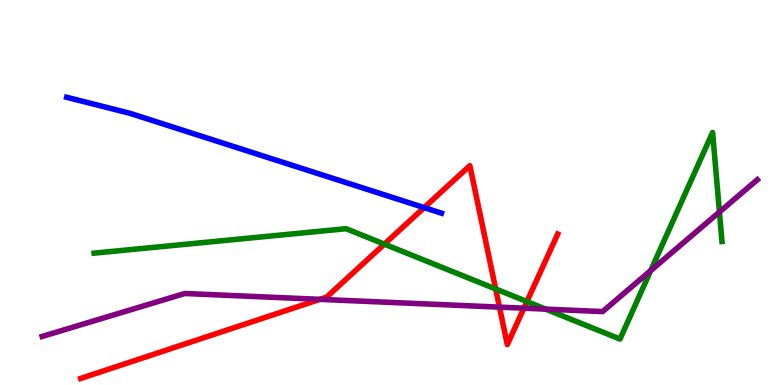[{'lines': ['blue', 'red'], 'intersections': [{'x': 5.47, 'y': 4.61}]}, {'lines': ['green', 'red'], 'intersections': [{'x': 4.96, 'y': 3.66}, {'x': 6.4, 'y': 2.49}, {'x': 6.8, 'y': 2.17}]}, {'lines': ['purple', 'red'], 'intersections': [{'x': 4.13, 'y': 2.22}, {'x': 6.44, 'y': 2.02}, {'x': 6.76, 'y': 2.0}]}, {'lines': ['blue', 'green'], 'intersections': []}, {'lines': ['blue', 'purple'], 'intersections': []}, {'lines': ['green', 'purple'], 'intersections': [{'x': 7.04, 'y': 1.97}, {'x': 8.4, 'y': 2.97}, {'x': 9.28, 'y': 4.49}]}]